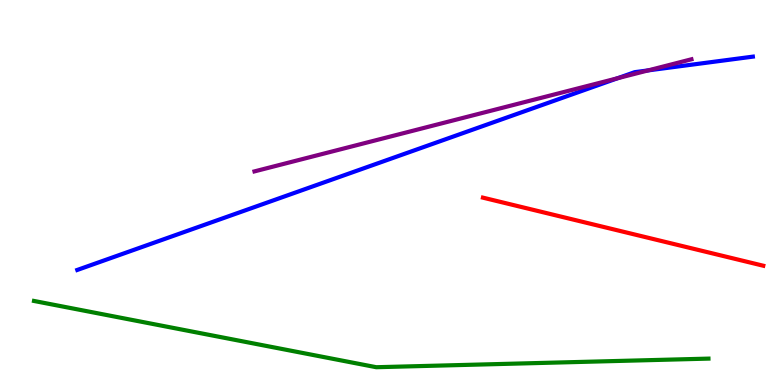[{'lines': ['blue', 'red'], 'intersections': []}, {'lines': ['green', 'red'], 'intersections': []}, {'lines': ['purple', 'red'], 'intersections': []}, {'lines': ['blue', 'green'], 'intersections': []}, {'lines': ['blue', 'purple'], 'intersections': [{'x': 7.97, 'y': 7.97}, {'x': 8.36, 'y': 8.17}]}, {'lines': ['green', 'purple'], 'intersections': []}]